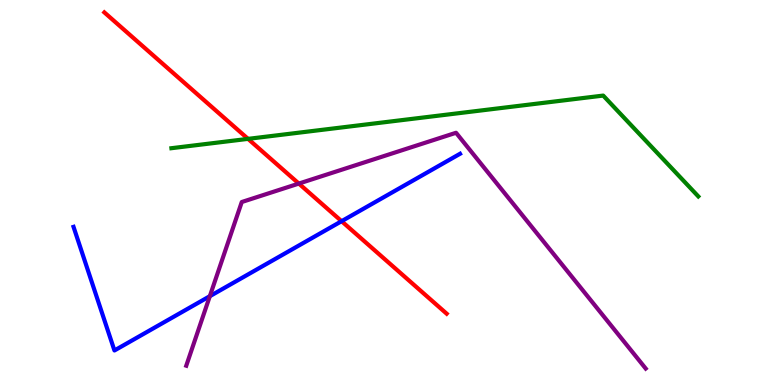[{'lines': ['blue', 'red'], 'intersections': [{'x': 4.41, 'y': 4.25}]}, {'lines': ['green', 'red'], 'intersections': [{'x': 3.2, 'y': 6.39}]}, {'lines': ['purple', 'red'], 'intersections': [{'x': 3.86, 'y': 5.23}]}, {'lines': ['blue', 'green'], 'intersections': []}, {'lines': ['blue', 'purple'], 'intersections': [{'x': 2.71, 'y': 2.31}]}, {'lines': ['green', 'purple'], 'intersections': []}]